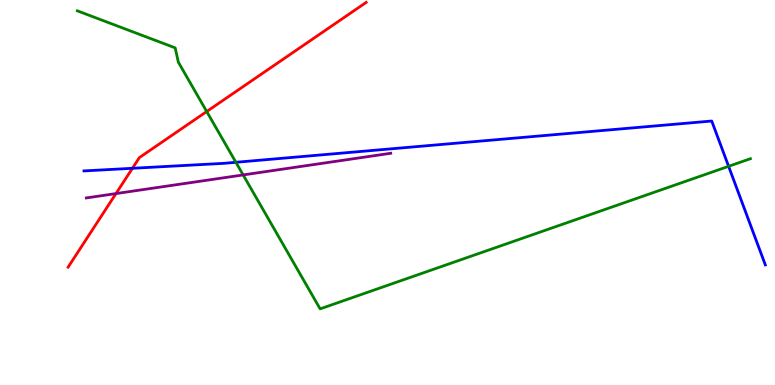[{'lines': ['blue', 'red'], 'intersections': [{'x': 1.71, 'y': 5.63}]}, {'lines': ['green', 'red'], 'intersections': [{'x': 2.67, 'y': 7.1}]}, {'lines': ['purple', 'red'], 'intersections': [{'x': 1.5, 'y': 4.97}]}, {'lines': ['blue', 'green'], 'intersections': [{'x': 3.04, 'y': 5.78}, {'x': 9.4, 'y': 5.68}]}, {'lines': ['blue', 'purple'], 'intersections': []}, {'lines': ['green', 'purple'], 'intersections': [{'x': 3.14, 'y': 5.46}]}]